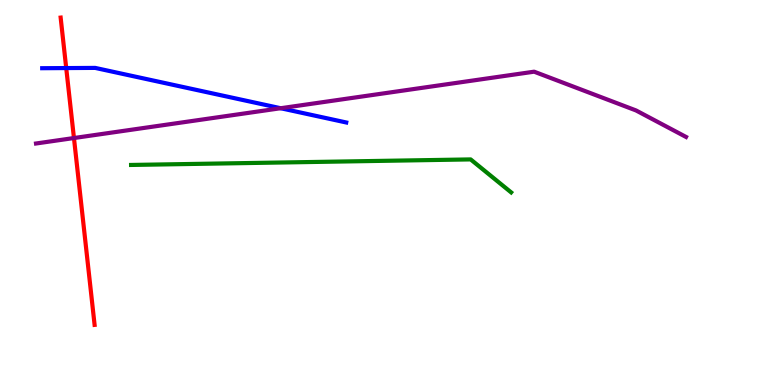[{'lines': ['blue', 'red'], 'intersections': [{'x': 0.854, 'y': 8.23}]}, {'lines': ['green', 'red'], 'intersections': []}, {'lines': ['purple', 'red'], 'intersections': [{'x': 0.954, 'y': 6.41}]}, {'lines': ['blue', 'green'], 'intersections': []}, {'lines': ['blue', 'purple'], 'intersections': [{'x': 3.62, 'y': 7.19}]}, {'lines': ['green', 'purple'], 'intersections': []}]